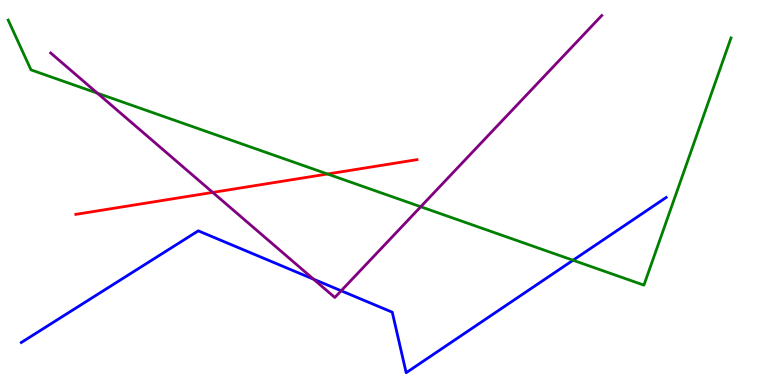[{'lines': ['blue', 'red'], 'intersections': []}, {'lines': ['green', 'red'], 'intersections': [{'x': 4.23, 'y': 5.48}]}, {'lines': ['purple', 'red'], 'intersections': [{'x': 2.74, 'y': 5.0}]}, {'lines': ['blue', 'green'], 'intersections': [{'x': 7.39, 'y': 3.24}]}, {'lines': ['blue', 'purple'], 'intersections': [{'x': 4.05, 'y': 2.75}, {'x': 4.4, 'y': 2.45}]}, {'lines': ['green', 'purple'], 'intersections': [{'x': 1.26, 'y': 7.58}, {'x': 5.43, 'y': 4.63}]}]